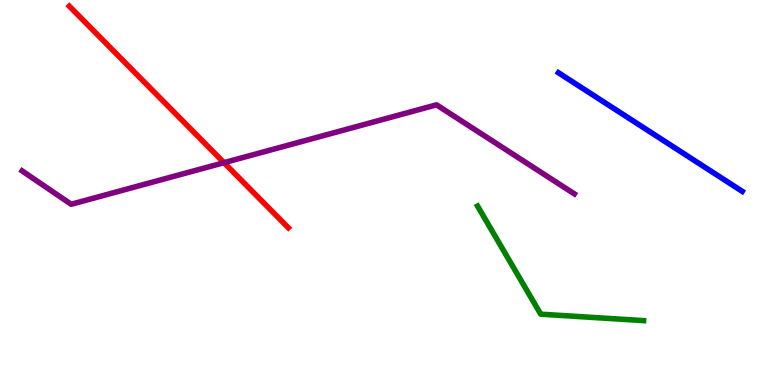[{'lines': ['blue', 'red'], 'intersections': []}, {'lines': ['green', 'red'], 'intersections': []}, {'lines': ['purple', 'red'], 'intersections': [{'x': 2.89, 'y': 5.77}]}, {'lines': ['blue', 'green'], 'intersections': []}, {'lines': ['blue', 'purple'], 'intersections': []}, {'lines': ['green', 'purple'], 'intersections': []}]